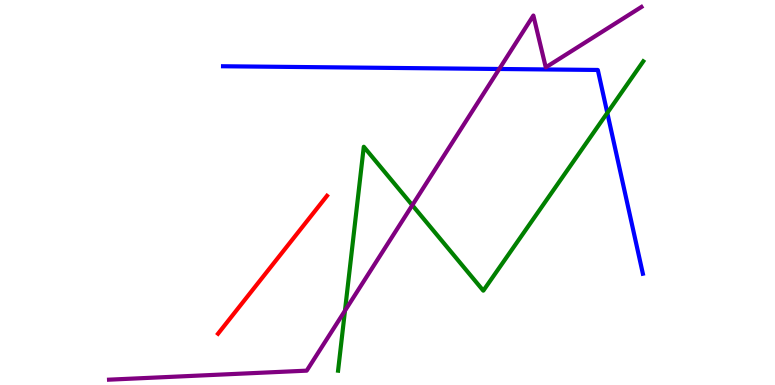[{'lines': ['blue', 'red'], 'intersections': []}, {'lines': ['green', 'red'], 'intersections': []}, {'lines': ['purple', 'red'], 'intersections': []}, {'lines': ['blue', 'green'], 'intersections': [{'x': 7.84, 'y': 7.07}]}, {'lines': ['blue', 'purple'], 'intersections': [{'x': 6.44, 'y': 8.21}]}, {'lines': ['green', 'purple'], 'intersections': [{'x': 4.45, 'y': 1.93}, {'x': 5.32, 'y': 4.67}]}]